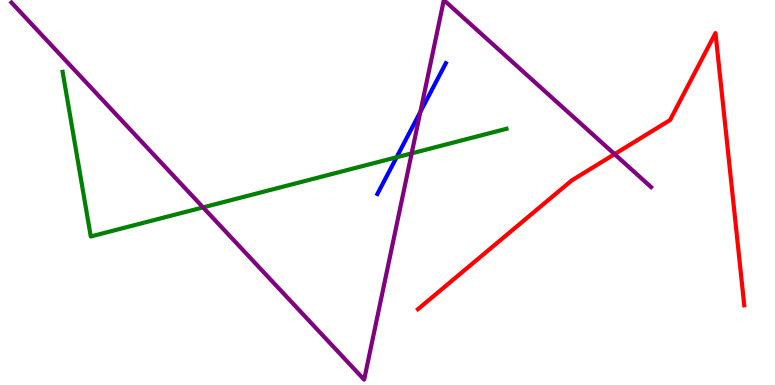[{'lines': ['blue', 'red'], 'intersections': []}, {'lines': ['green', 'red'], 'intersections': []}, {'lines': ['purple', 'red'], 'intersections': [{'x': 7.93, 'y': 6.0}]}, {'lines': ['blue', 'green'], 'intersections': [{'x': 5.12, 'y': 5.92}]}, {'lines': ['blue', 'purple'], 'intersections': [{'x': 5.42, 'y': 7.1}]}, {'lines': ['green', 'purple'], 'intersections': [{'x': 2.62, 'y': 4.61}, {'x': 5.31, 'y': 6.02}]}]